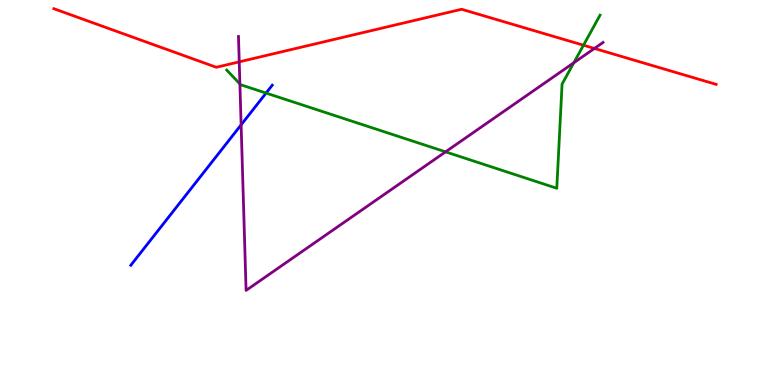[{'lines': ['blue', 'red'], 'intersections': []}, {'lines': ['green', 'red'], 'intersections': [{'x': 7.53, 'y': 8.83}]}, {'lines': ['purple', 'red'], 'intersections': [{'x': 3.09, 'y': 8.39}, {'x': 7.67, 'y': 8.74}]}, {'lines': ['blue', 'green'], 'intersections': [{'x': 3.43, 'y': 7.58}]}, {'lines': ['blue', 'purple'], 'intersections': [{'x': 3.11, 'y': 6.76}]}, {'lines': ['green', 'purple'], 'intersections': [{'x': 3.1, 'y': 7.82}, {'x': 5.75, 'y': 6.06}, {'x': 7.4, 'y': 8.37}]}]